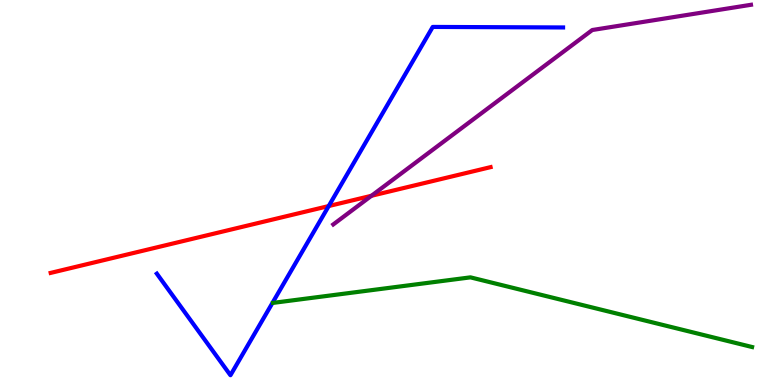[{'lines': ['blue', 'red'], 'intersections': [{'x': 4.24, 'y': 4.65}]}, {'lines': ['green', 'red'], 'intersections': []}, {'lines': ['purple', 'red'], 'intersections': [{'x': 4.79, 'y': 4.91}]}, {'lines': ['blue', 'green'], 'intersections': []}, {'lines': ['blue', 'purple'], 'intersections': []}, {'lines': ['green', 'purple'], 'intersections': []}]